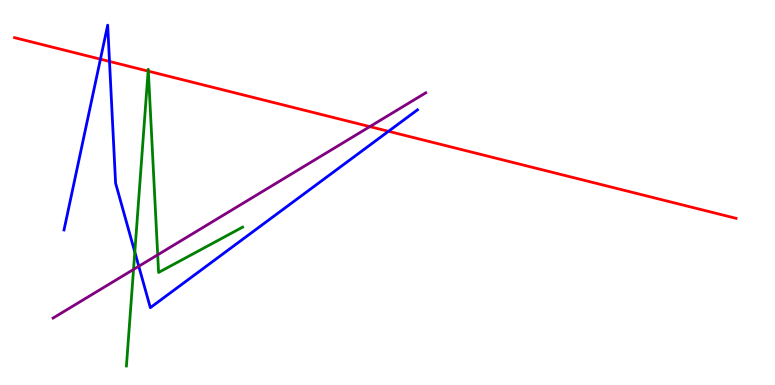[{'lines': ['blue', 'red'], 'intersections': [{'x': 1.3, 'y': 8.46}, {'x': 1.41, 'y': 8.4}, {'x': 5.01, 'y': 6.59}]}, {'lines': ['green', 'red'], 'intersections': [{'x': 1.91, 'y': 8.15}, {'x': 1.91, 'y': 8.15}]}, {'lines': ['purple', 'red'], 'intersections': [{'x': 4.77, 'y': 6.71}]}, {'lines': ['blue', 'green'], 'intersections': [{'x': 1.74, 'y': 3.45}]}, {'lines': ['blue', 'purple'], 'intersections': [{'x': 1.79, 'y': 3.08}]}, {'lines': ['green', 'purple'], 'intersections': [{'x': 1.72, 'y': 3.0}, {'x': 2.03, 'y': 3.38}]}]